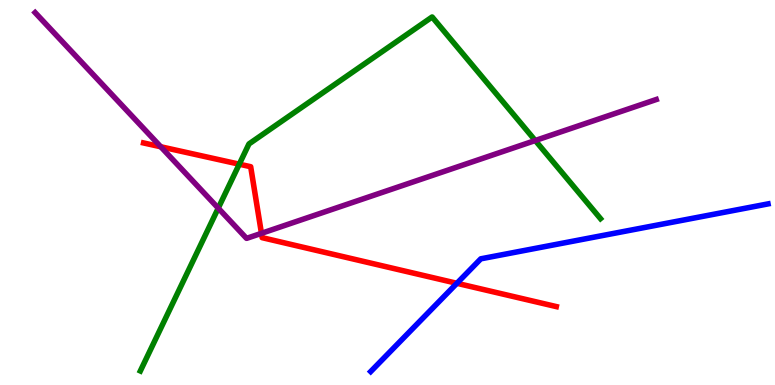[{'lines': ['blue', 'red'], 'intersections': [{'x': 5.9, 'y': 2.64}]}, {'lines': ['green', 'red'], 'intersections': [{'x': 3.09, 'y': 5.74}]}, {'lines': ['purple', 'red'], 'intersections': [{'x': 2.07, 'y': 6.19}, {'x': 3.37, 'y': 3.94}]}, {'lines': ['blue', 'green'], 'intersections': []}, {'lines': ['blue', 'purple'], 'intersections': []}, {'lines': ['green', 'purple'], 'intersections': [{'x': 2.82, 'y': 4.59}, {'x': 6.91, 'y': 6.35}]}]